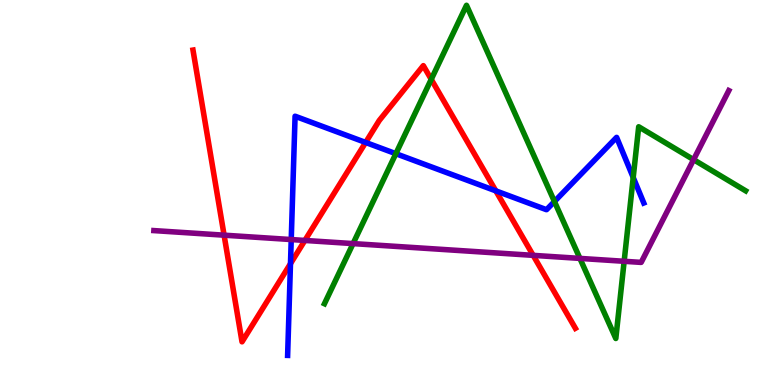[{'lines': ['blue', 'red'], 'intersections': [{'x': 3.75, 'y': 3.15}, {'x': 4.72, 'y': 6.3}, {'x': 6.4, 'y': 5.04}]}, {'lines': ['green', 'red'], 'intersections': [{'x': 5.56, 'y': 7.94}]}, {'lines': ['purple', 'red'], 'intersections': [{'x': 2.89, 'y': 3.89}, {'x': 3.93, 'y': 3.75}, {'x': 6.88, 'y': 3.37}]}, {'lines': ['blue', 'green'], 'intersections': [{'x': 5.11, 'y': 6.01}, {'x': 7.15, 'y': 4.77}, {'x': 8.17, 'y': 5.39}]}, {'lines': ['blue', 'purple'], 'intersections': [{'x': 3.76, 'y': 3.78}]}, {'lines': ['green', 'purple'], 'intersections': [{'x': 4.56, 'y': 3.67}, {'x': 7.48, 'y': 3.29}, {'x': 8.05, 'y': 3.21}, {'x': 8.95, 'y': 5.85}]}]